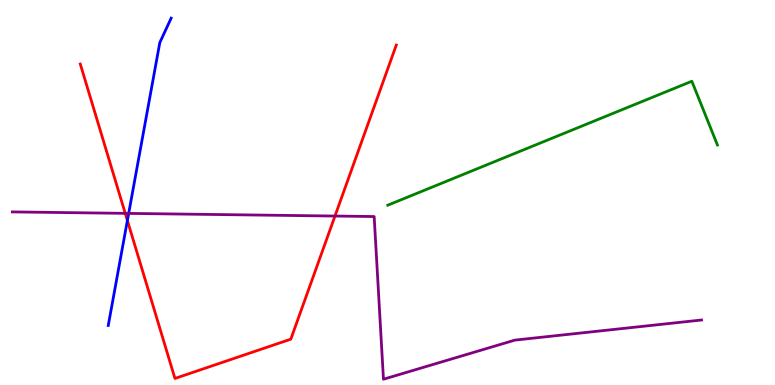[{'lines': ['blue', 'red'], 'intersections': [{'x': 1.64, 'y': 4.27}]}, {'lines': ['green', 'red'], 'intersections': []}, {'lines': ['purple', 'red'], 'intersections': [{'x': 1.62, 'y': 4.46}, {'x': 4.32, 'y': 4.39}]}, {'lines': ['blue', 'green'], 'intersections': []}, {'lines': ['blue', 'purple'], 'intersections': [{'x': 1.66, 'y': 4.46}]}, {'lines': ['green', 'purple'], 'intersections': []}]